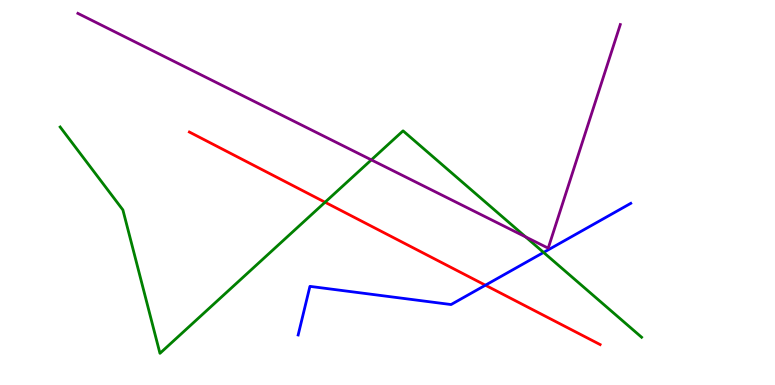[{'lines': ['blue', 'red'], 'intersections': [{'x': 6.26, 'y': 2.59}]}, {'lines': ['green', 'red'], 'intersections': [{'x': 4.19, 'y': 4.75}]}, {'lines': ['purple', 'red'], 'intersections': []}, {'lines': ['blue', 'green'], 'intersections': [{'x': 7.01, 'y': 3.44}]}, {'lines': ['blue', 'purple'], 'intersections': []}, {'lines': ['green', 'purple'], 'intersections': [{'x': 4.79, 'y': 5.85}, {'x': 6.78, 'y': 3.85}]}]